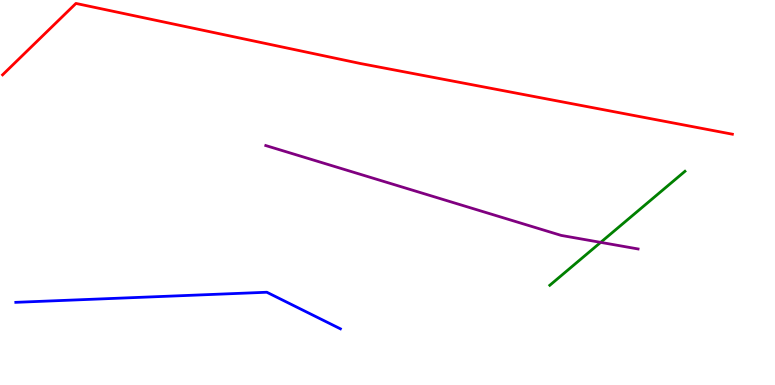[{'lines': ['blue', 'red'], 'intersections': []}, {'lines': ['green', 'red'], 'intersections': []}, {'lines': ['purple', 'red'], 'intersections': []}, {'lines': ['blue', 'green'], 'intersections': []}, {'lines': ['blue', 'purple'], 'intersections': []}, {'lines': ['green', 'purple'], 'intersections': [{'x': 7.75, 'y': 3.7}]}]